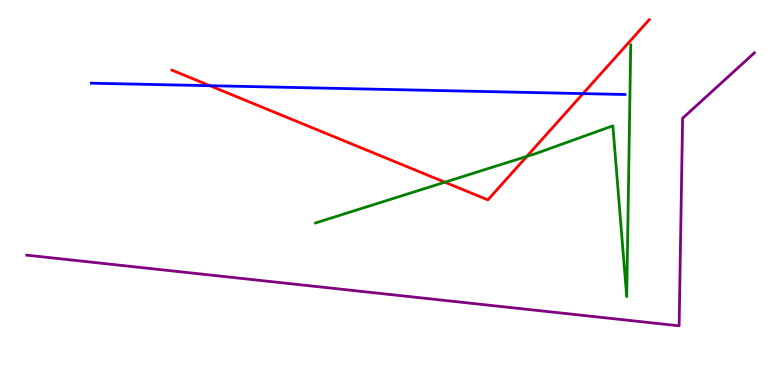[{'lines': ['blue', 'red'], 'intersections': [{'x': 2.71, 'y': 7.77}, {'x': 7.52, 'y': 7.57}]}, {'lines': ['green', 'red'], 'intersections': [{'x': 5.74, 'y': 5.27}, {'x': 6.8, 'y': 5.94}]}, {'lines': ['purple', 'red'], 'intersections': []}, {'lines': ['blue', 'green'], 'intersections': []}, {'lines': ['blue', 'purple'], 'intersections': []}, {'lines': ['green', 'purple'], 'intersections': []}]